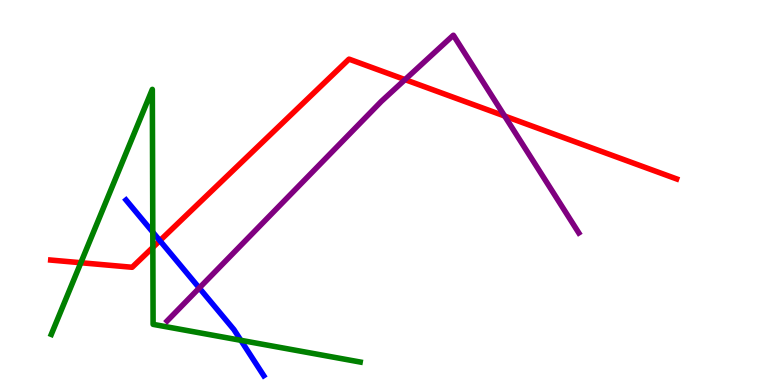[{'lines': ['blue', 'red'], 'intersections': [{'x': 2.06, 'y': 3.75}]}, {'lines': ['green', 'red'], 'intersections': [{'x': 1.04, 'y': 3.18}, {'x': 1.97, 'y': 3.57}]}, {'lines': ['purple', 'red'], 'intersections': [{'x': 5.23, 'y': 7.93}, {'x': 6.51, 'y': 6.99}]}, {'lines': ['blue', 'green'], 'intersections': [{'x': 1.97, 'y': 3.97}, {'x': 3.11, 'y': 1.16}]}, {'lines': ['blue', 'purple'], 'intersections': [{'x': 2.57, 'y': 2.52}]}, {'lines': ['green', 'purple'], 'intersections': []}]